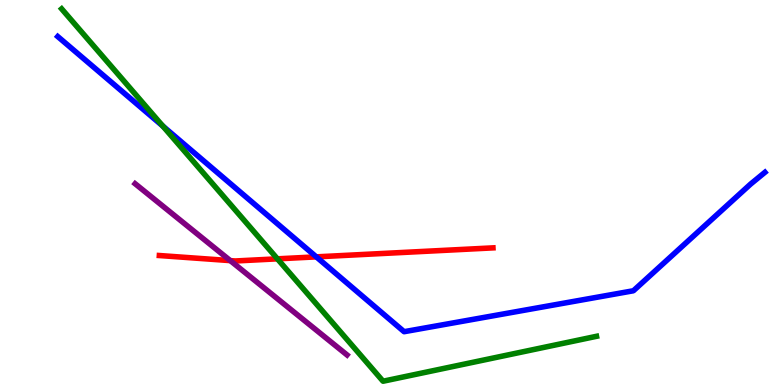[{'lines': ['blue', 'red'], 'intersections': [{'x': 4.08, 'y': 3.33}]}, {'lines': ['green', 'red'], 'intersections': [{'x': 3.58, 'y': 3.28}]}, {'lines': ['purple', 'red'], 'intersections': [{'x': 2.97, 'y': 3.23}]}, {'lines': ['blue', 'green'], 'intersections': [{'x': 2.1, 'y': 6.72}]}, {'lines': ['blue', 'purple'], 'intersections': []}, {'lines': ['green', 'purple'], 'intersections': []}]